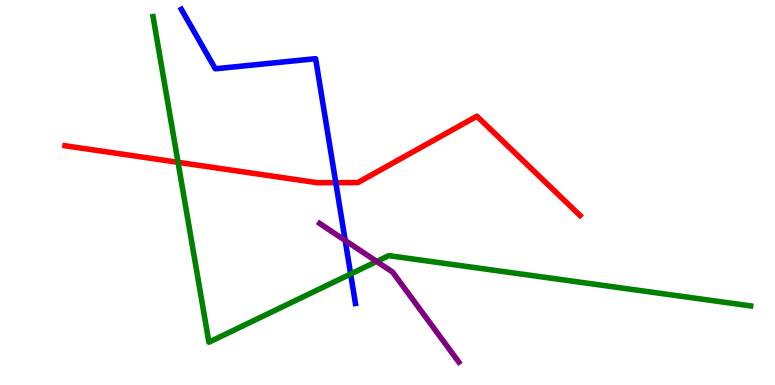[{'lines': ['blue', 'red'], 'intersections': [{'x': 4.33, 'y': 5.26}]}, {'lines': ['green', 'red'], 'intersections': [{'x': 2.3, 'y': 5.78}]}, {'lines': ['purple', 'red'], 'intersections': []}, {'lines': ['blue', 'green'], 'intersections': [{'x': 4.52, 'y': 2.88}]}, {'lines': ['blue', 'purple'], 'intersections': [{'x': 4.45, 'y': 3.75}]}, {'lines': ['green', 'purple'], 'intersections': [{'x': 4.86, 'y': 3.21}]}]